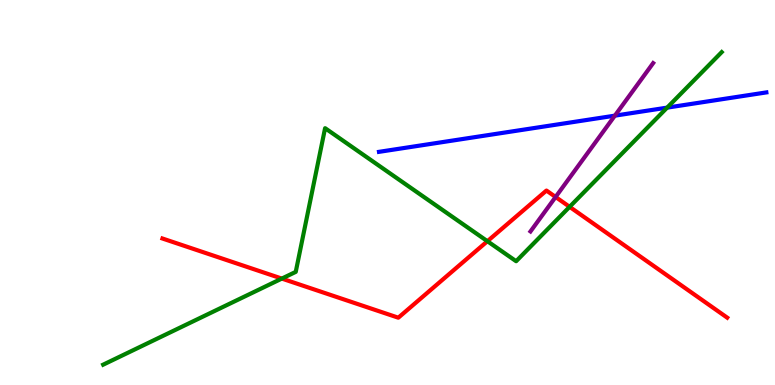[{'lines': ['blue', 'red'], 'intersections': []}, {'lines': ['green', 'red'], 'intersections': [{'x': 3.64, 'y': 2.76}, {'x': 6.29, 'y': 3.73}, {'x': 7.35, 'y': 4.63}]}, {'lines': ['purple', 'red'], 'intersections': [{'x': 7.17, 'y': 4.88}]}, {'lines': ['blue', 'green'], 'intersections': [{'x': 8.61, 'y': 7.2}]}, {'lines': ['blue', 'purple'], 'intersections': [{'x': 7.93, 'y': 7.0}]}, {'lines': ['green', 'purple'], 'intersections': []}]